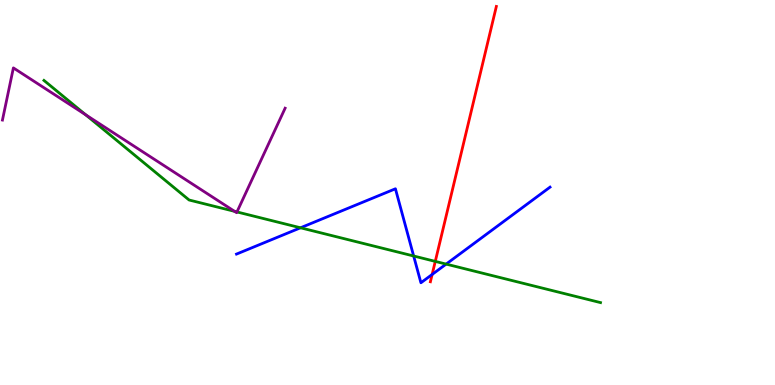[{'lines': ['blue', 'red'], 'intersections': [{'x': 5.58, 'y': 2.87}]}, {'lines': ['green', 'red'], 'intersections': [{'x': 5.62, 'y': 3.21}]}, {'lines': ['purple', 'red'], 'intersections': []}, {'lines': ['blue', 'green'], 'intersections': [{'x': 3.88, 'y': 4.08}, {'x': 5.34, 'y': 3.35}, {'x': 5.76, 'y': 3.14}]}, {'lines': ['blue', 'purple'], 'intersections': []}, {'lines': ['green', 'purple'], 'intersections': [{'x': 1.1, 'y': 7.02}, {'x': 3.03, 'y': 4.51}, {'x': 3.06, 'y': 4.5}]}]